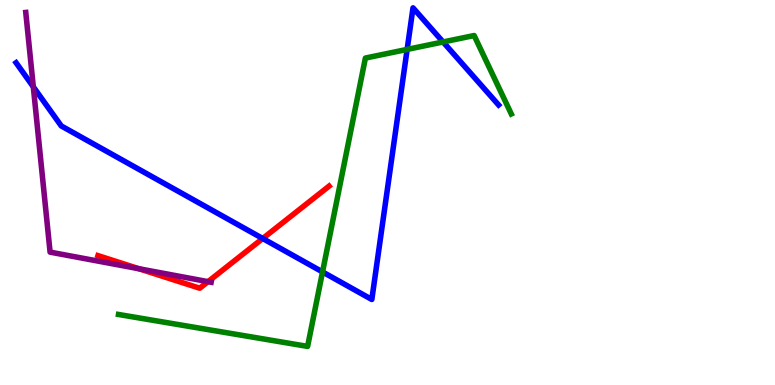[{'lines': ['blue', 'red'], 'intersections': [{'x': 3.39, 'y': 3.81}]}, {'lines': ['green', 'red'], 'intersections': []}, {'lines': ['purple', 'red'], 'intersections': [{'x': 1.79, 'y': 3.02}, {'x': 2.68, 'y': 2.68}]}, {'lines': ['blue', 'green'], 'intersections': [{'x': 4.16, 'y': 2.94}, {'x': 5.25, 'y': 8.72}, {'x': 5.72, 'y': 8.91}]}, {'lines': ['blue', 'purple'], 'intersections': [{'x': 0.43, 'y': 7.74}]}, {'lines': ['green', 'purple'], 'intersections': []}]